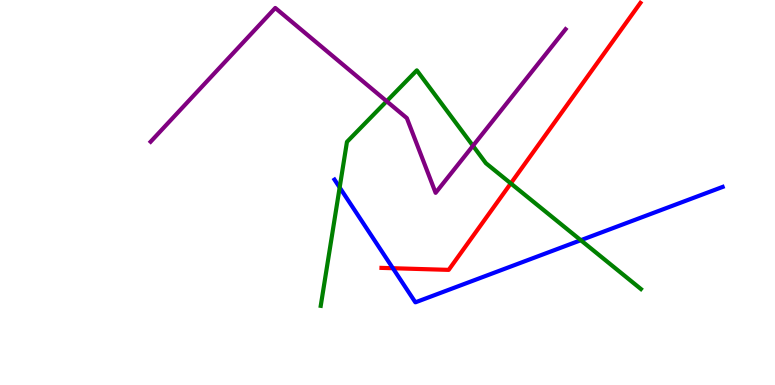[{'lines': ['blue', 'red'], 'intersections': [{'x': 5.07, 'y': 3.03}]}, {'lines': ['green', 'red'], 'intersections': [{'x': 6.59, 'y': 5.24}]}, {'lines': ['purple', 'red'], 'intersections': []}, {'lines': ['blue', 'green'], 'intersections': [{'x': 4.38, 'y': 5.13}, {'x': 7.49, 'y': 3.76}]}, {'lines': ['blue', 'purple'], 'intersections': []}, {'lines': ['green', 'purple'], 'intersections': [{'x': 4.99, 'y': 7.37}, {'x': 6.1, 'y': 6.21}]}]